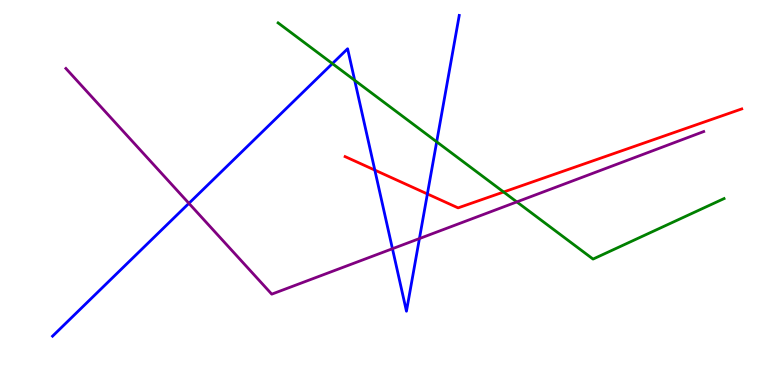[{'lines': ['blue', 'red'], 'intersections': [{'x': 4.84, 'y': 5.58}, {'x': 5.51, 'y': 4.96}]}, {'lines': ['green', 'red'], 'intersections': [{'x': 6.5, 'y': 5.01}]}, {'lines': ['purple', 'red'], 'intersections': []}, {'lines': ['blue', 'green'], 'intersections': [{'x': 4.29, 'y': 8.35}, {'x': 4.58, 'y': 7.91}, {'x': 5.63, 'y': 6.32}]}, {'lines': ['blue', 'purple'], 'intersections': [{'x': 2.44, 'y': 4.72}, {'x': 5.06, 'y': 3.54}, {'x': 5.41, 'y': 3.8}]}, {'lines': ['green', 'purple'], 'intersections': [{'x': 6.67, 'y': 4.76}]}]